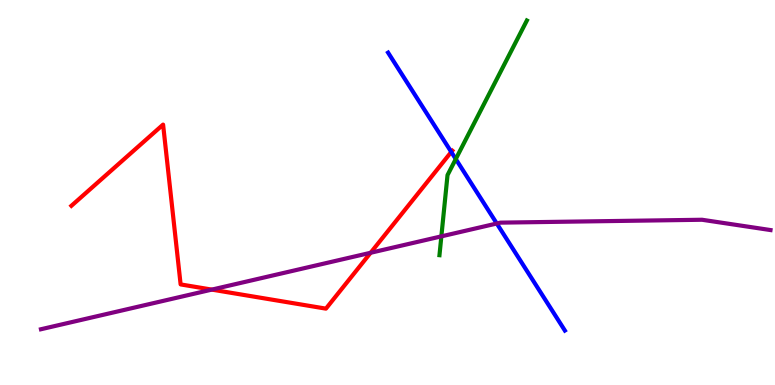[{'lines': ['blue', 'red'], 'intersections': [{'x': 5.82, 'y': 6.05}]}, {'lines': ['green', 'red'], 'intersections': []}, {'lines': ['purple', 'red'], 'intersections': [{'x': 2.73, 'y': 2.48}, {'x': 4.78, 'y': 3.43}]}, {'lines': ['blue', 'green'], 'intersections': [{'x': 5.88, 'y': 5.87}]}, {'lines': ['blue', 'purple'], 'intersections': [{'x': 6.41, 'y': 4.19}]}, {'lines': ['green', 'purple'], 'intersections': [{'x': 5.7, 'y': 3.86}]}]